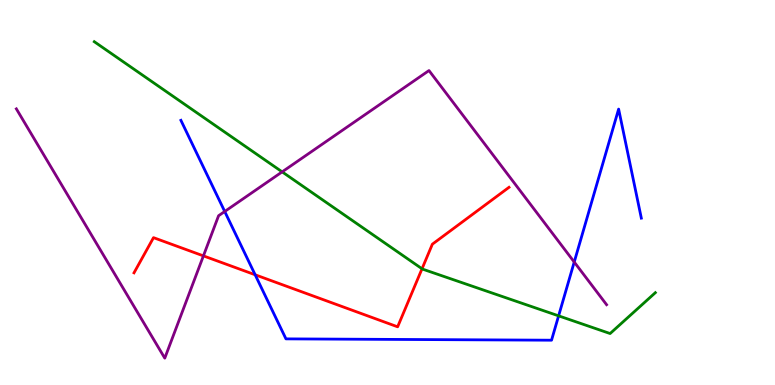[{'lines': ['blue', 'red'], 'intersections': [{'x': 3.29, 'y': 2.86}]}, {'lines': ['green', 'red'], 'intersections': [{'x': 5.45, 'y': 3.02}]}, {'lines': ['purple', 'red'], 'intersections': [{'x': 2.62, 'y': 3.35}]}, {'lines': ['blue', 'green'], 'intersections': [{'x': 7.21, 'y': 1.8}]}, {'lines': ['blue', 'purple'], 'intersections': [{'x': 2.9, 'y': 4.51}, {'x': 7.41, 'y': 3.19}]}, {'lines': ['green', 'purple'], 'intersections': [{'x': 3.64, 'y': 5.54}]}]